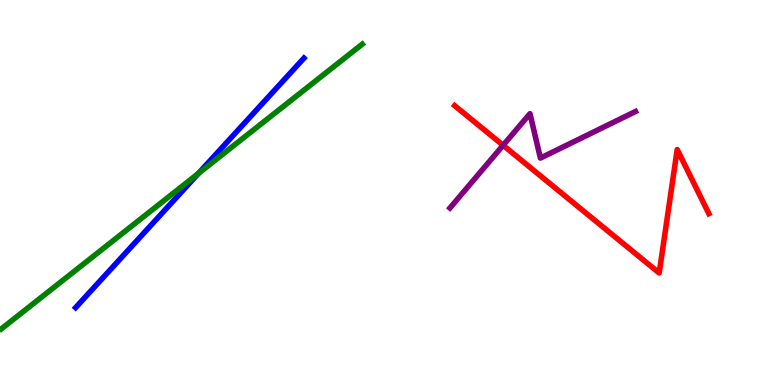[{'lines': ['blue', 'red'], 'intersections': []}, {'lines': ['green', 'red'], 'intersections': []}, {'lines': ['purple', 'red'], 'intersections': [{'x': 6.49, 'y': 6.23}]}, {'lines': ['blue', 'green'], 'intersections': [{'x': 2.56, 'y': 5.5}]}, {'lines': ['blue', 'purple'], 'intersections': []}, {'lines': ['green', 'purple'], 'intersections': []}]